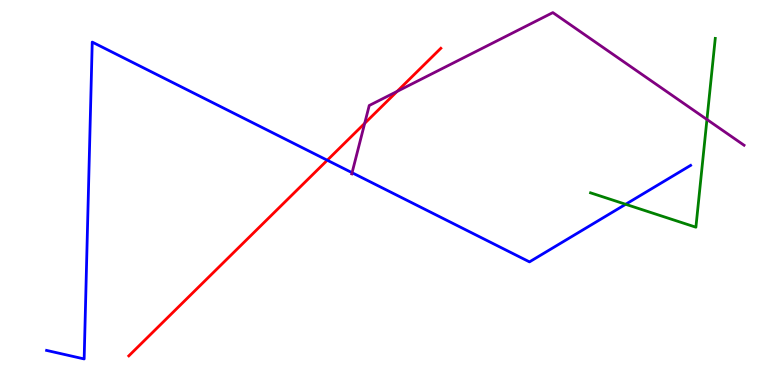[{'lines': ['blue', 'red'], 'intersections': [{'x': 4.22, 'y': 5.84}]}, {'lines': ['green', 'red'], 'intersections': []}, {'lines': ['purple', 'red'], 'intersections': [{'x': 4.71, 'y': 6.8}, {'x': 5.12, 'y': 7.63}]}, {'lines': ['blue', 'green'], 'intersections': [{'x': 8.07, 'y': 4.69}]}, {'lines': ['blue', 'purple'], 'intersections': [{'x': 4.54, 'y': 5.51}]}, {'lines': ['green', 'purple'], 'intersections': [{'x': 9.12, 'y': 6.9}]}]